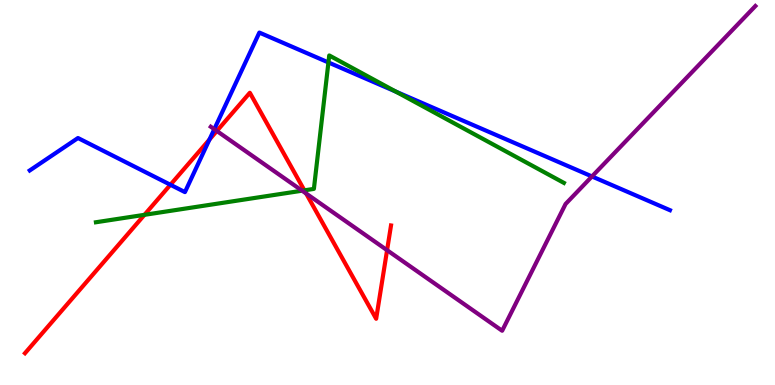[{'lines': ['blue', 'red'], 'intersections': [{'x': 2.2, 'y': 5.2}, {'x': 2.7, 'y': 6.38}]}, {'lines': ['green', 'red'], 'intersections': [{'x': 1.86, 'y': 4.42}, {'x': 3.93, 'y': 5.06}]}, {'lines': ['purple', 'red'], 'intersections': [{'x': 2.8, 'y': 6.6}, {'x': 3.95, 'y': 4.97}, {'x': 4.99, 'y': 3.5}]}, {'lines': ['blue', 'green'], 'intersections': [{'x': 4.24, 'y': 8.38}, {'x': 5.11, 'y': 7.62}]}, {'lines': ['blue', 'purple'], 'intersections': [{'x': 2.76, 'y': 6.64}, {'x': 7.64, 'y': 5.42}]}, {'lines': ['green', 'purple'], 'intersections': [{'x': 3.9, 'y': 5.05}]}]